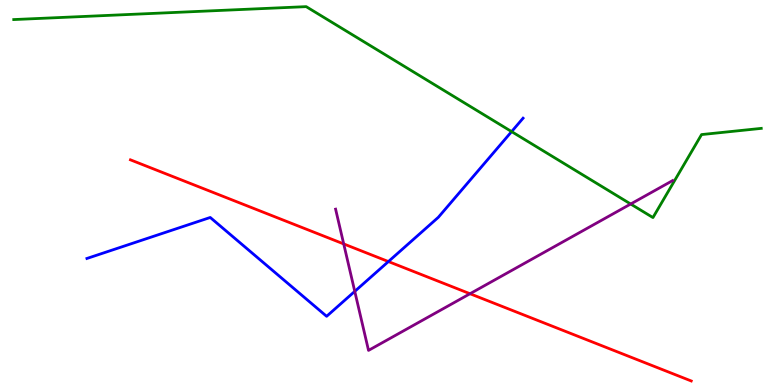[{'lines': ['blue', 'red'], 'intersections': [{'x': 5.01, 'y': 3.21}]}, {'lines': ['green', 'red'], 'intersections': []}, {'lines': ['purple', 'red'], 'intersections': [{'x': 4.43, 'y': 3.66}, {'x': 6.06, 'y': 2.37}]}, {'lines': ['blue', 'green'], 'intersections': [{'x': 6.6, 'y': 6.58}]}, {'lines': ['blue', 'purple'], 'intersections': [{'x': 4.58, 'y': 2.43}]}, {'lines': ['green', 'purple'], 'intersections': [{'x': 8.14, 'y': 4.7}]}]